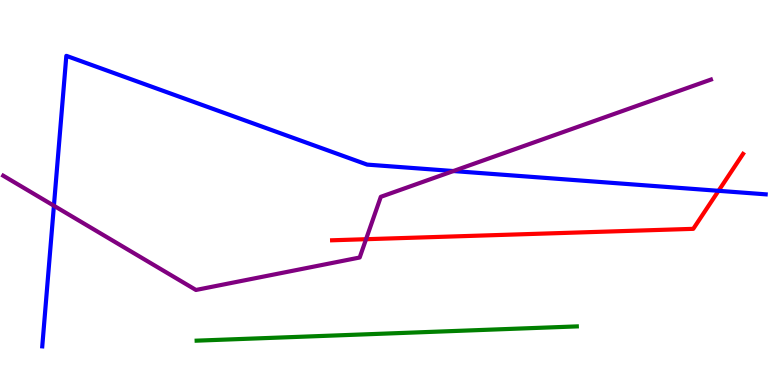[{'lines': ['blue', 'red'], 'intersections': [{'x': 9.27, 'y': 5.04}]}, {'lines': ['green', 'red'], 'intersections': []}, {'lines': ['purple', 'red'], 'intersections': [{'x': 4.72, 'y': 3.79}]}, {'lines': ['blue', 'green'], 'intersections': []}, {'lines': ['blue', 'purple'], 'intersections': [{'x': 0.696, 'y': 4.66}, {'x': 5.85, 'y': 5.56}]}, {'lines': ['green', 'purple'], 'intersections': []}]